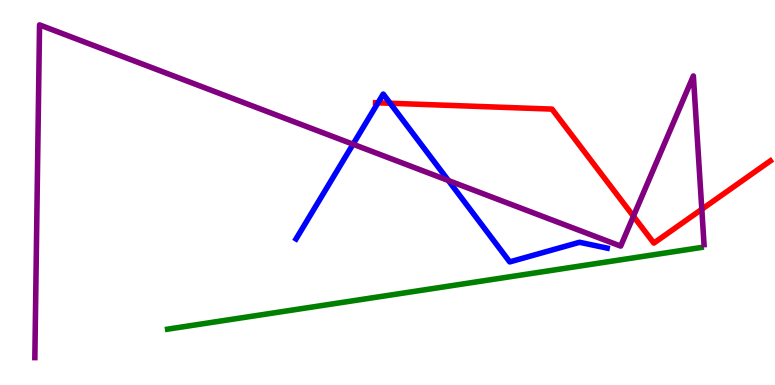[{'lines': ['blue', 'red'], 'intersections': [{'x': 4.88, 'y': 7.33}, {'x': 5.03, 'y': 7.32}]}, {'lines': ['green', 'red'], 'intersections': []}, {'lines': ['purple', 'red'], 'intersections': [{'x': 8.17, 'y': 4.38}, {'x': 9.06, 'y': 4.56}]}, {'lines': ['blue', 'green'], 'intersections': []}, {'lines': ['blue', 'purple'], 'intersections': [{'x': 4.56, 'y': 6.25}, {'x': 5.79, 'y': 5.31}]}, {'lines': ['green', 'purple'], 'intersections': []}]